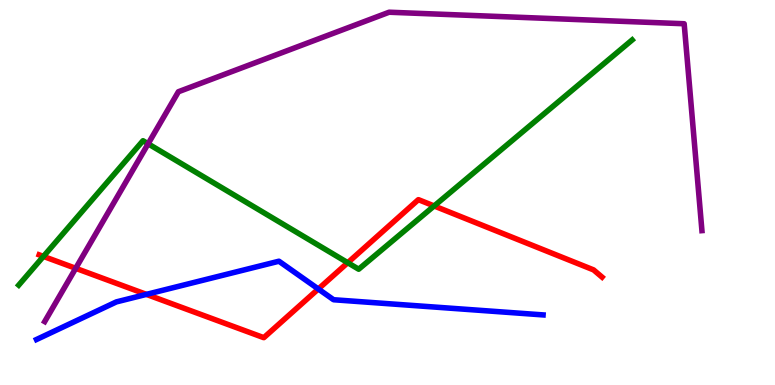[{'lines': ['blue', 'red'], 'intersections': [{'x': 1.89, 'y': 2.35}, {'x': 4.11, 'y': 2.49}]}, {'lines': ['green', 'red'], 'intersections': [{'x': 0.56, 'y': 3.34}, {'x': 4.49, 'y': 3.18}, {'x': 5.6, 'y': 4.65}]}, {'lines': ['purple', 'red'], 'intersections': [{'x': 0.977, 'y': 3.03}]}, {'lines': ['blue', 'green'], 'intersections': []}, {'lines': ['blue', 'purple'], 'intersections': []}, {'lines': ['green', 'purple'], 'intersections': [{'x': 1.91, 'y': 6.27}]}]